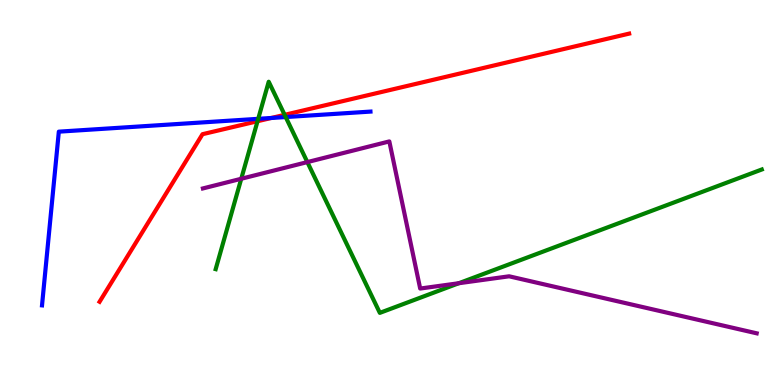[{'lines': ['blue', 'red'], 'intersections': [{'x': 3.5, 'y': 6.94}]}, {'lines': ['green', 'red'], 'intersections': [{'x': 3.32, 'y': 6.85}, {'x': 3.67, 'y': 7.02}]}, {'lines': ['purple', 'red'], 'intersections': []}, {'lines': ['blue', 'green'], 'intersections': [{'x': 3.33, 'y': 6.91}, {'x': 3.69, 'y': 6.96}]}, {'lines': ['blue', 'purple'], 'intersections': []}, {'lines': ['green', 'purple'], 'intersections': [{'x': 3.11, 'y': 5.36}, {'x': 3.97, 'y': 5.79}, {'x': 5.92, 'y': 2.64}]}]